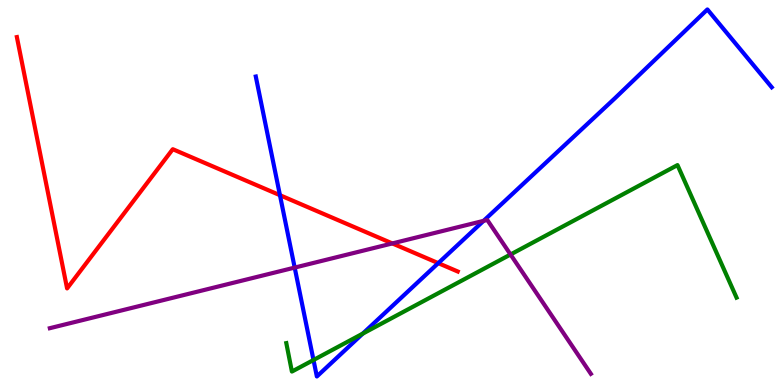[{'lines': ['blue', 'red'], 'intersections': [{'x': 3.61, 'y': 4.93}, {'x': 5.66, 'y': 3.17}]}, {'lines': ['green', 'red'], 'intersections': []}, {'lines': ['purple', 'red'], 'intersections': [{'x': 5.06, 'y': 3.68}]}, {'lines': ['blue', 'green'], 'intersections': [{'x': 4.05, 'y': 0.649}, {'x': 4.68, 'y': 1.33}]}, {'lines': ['blue', 'purple'], 'intersections': [{'x': 3.8, 'y': 3.05}, {'x': 6.24, 'y': 4.26}]}, {'lines': ['green', 'purple'], 'intersections': [{'x': 6.59, 'y': 3.39}]}]